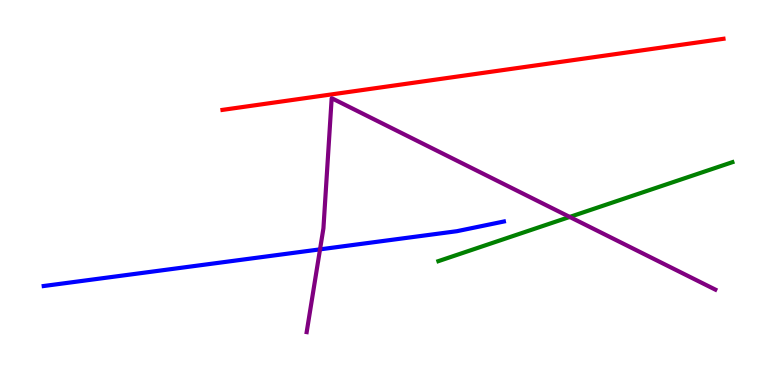[{'lines': ['blue', 'red'], 'intersections': []}, {'lines': ['green', 'red'], 'intersections': []}, {'lines': ['purple', 'red'], 'intersections': []}, {'lines': ['blue', 'green'], 'intersections': []}, {'lines': ['blue', 'purple'], 'intersections': [{'x': 4.13, 'y': 3.52}]}, {'lines': ['green', 'purple'], 'intersections': [{'x': 7.35, 'y': 4.37}]}]